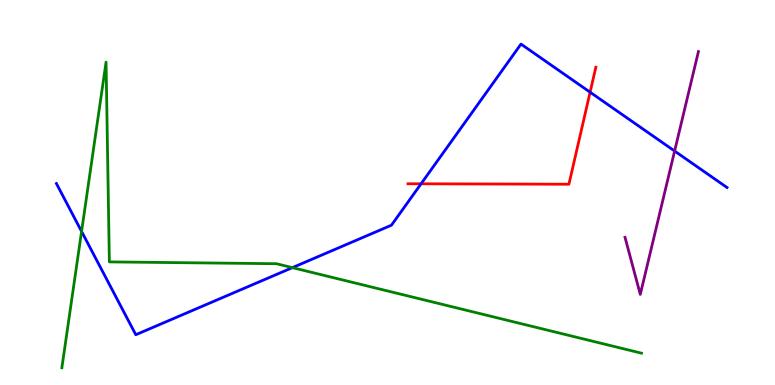[{'lines': ['blue', 'red'], 'intersections': [{'x': 5.43, 'y': 5.23}, {'x': 7.61, 'y': 7.61}]}, {'lines': ['green', 'red'], 'intersections': []}, {'lines': ['purple', 'red'], 'intersections': []}, {'lines': ['blue', 'green'], 'intersections': [{'x': 1.05, 'y': 3.99}, {'x': 3.77, 'y': 3.05}]}, {'lines': ['blue', 'purple'], 'intersections': [{'x': 8.7, 'y': 6.08}]}, {'lines': ['green', 'purple'], 'intersections': []}]